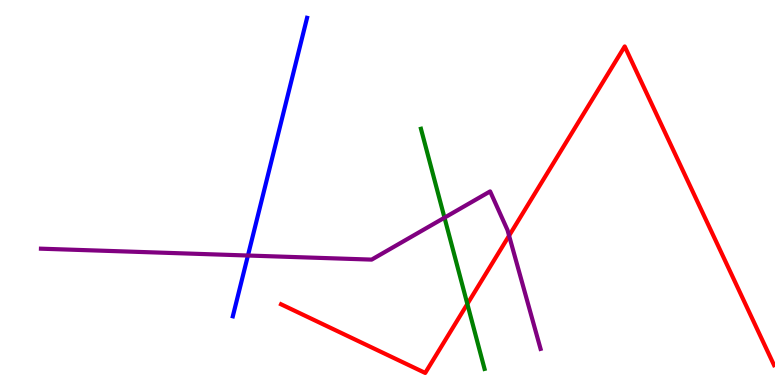[{'lines': ['blue', 'red'], 'intersections': []}, {'lines': ['green', 'red'], 'intersections': [{'x': 6.03, 'y': 2.1}]}, {'lines': ['purple', 'red'], 'intersections': [{'x': 6.57, 'y': 3.88}]}, {'lines': ['blue', 'green'], 'intersections': []}, {'lines': ['blue', 'purple'], 'intersections': [{'x': 3.2, 'y': 3.36}]}, {'lines': ['green', 'purple'], 'intersections': [{'x': 5.74, 'y': 4.35}]}]